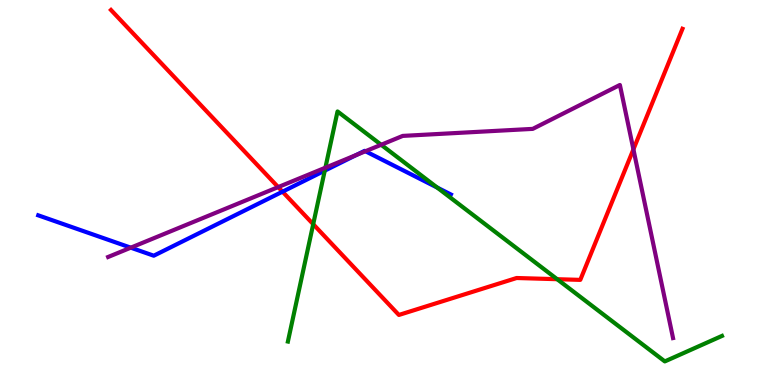[{'lines': ['blue', 'red'], 'intersections': [{'x': 3.65, 'y': 5.02}]}, {'lines': ['green', 'red'], 'intersections': [{'x': 4.04, 'y': 4.18}, {'x': 7.19, 'y': 2.75}]}, {'lines': ['purple', 'red'], 'intersections': [{'x': 3.59, 'y': 5.14}, {'x': 8.17, 'y': 6.12}]}, {'lines': ['blue', 'green'], 'intersections': [{'x': 4.19, 'y': 5.57}, {'x': 5.64, 'y': 5.13}]}, {'lines': ['blue', 'purple'], 'intersections': [{'x': 1.69, 'y': 3.57}, {'x': 4.6, 'y': 5.97}, {'x': 4.72, 'y': 6.07}]}, {'lines': ['green', 'purple'], 'intersections': [{'x': 4.2, 'y': 5.64}, {'x': 4.92, 'y': 6.24}]}]